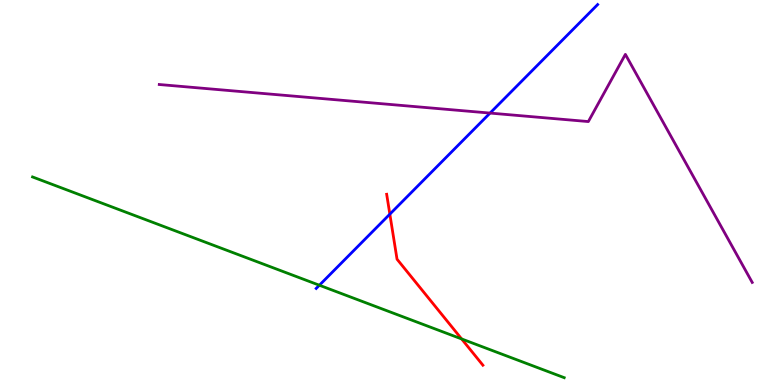[{'lines': ['blue', 'red'], 'intersections': [{'x': 5.03, 'y': 4.44}]}, {'lines': ['green', 'red'], 'intersections': [{'x': 5.96, 'y': 1.2}]}, {'lines': ['purple', 'red'], 'intersections': []}, {'lines': ['blue', 'green'], 'intersections': [{'x': 4.12, 'y': 2.59}]}, {'lines': ['blue', 'purple'], 'intersections': [{'x': 6.32, 'y': 7.06}]}, {'lines': ['green', 'purple'], 'intersections': []}]